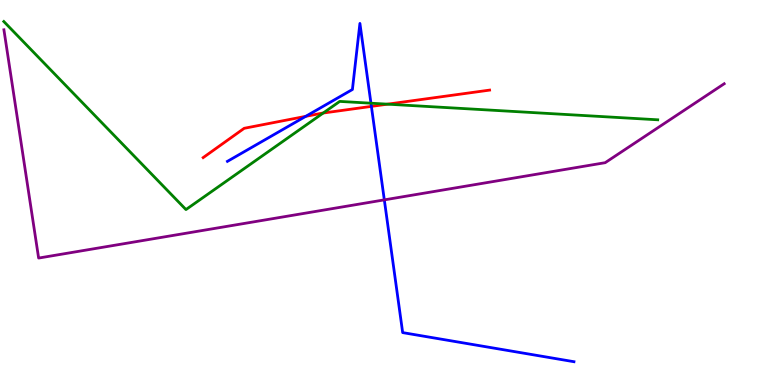[{'lines': ['blue', 'red'], 'intersections': [{'x': 3.94, 'y': 6.98}, {'x': 4.79, 'y': 7.24}]}, {'lines': ['green', 'red'], 'intersections': [{'x': 4.17, 'y': 7.06}, {'x': 5.0, 'y': 7.29}]}, {'lines': ['purple', 'red'], 'intersections': []}, {'lines': ['blue', 'green'], 'intersections': [{'x': 4.79, 'y': 7.32}]}, {'lines': ['blue', 'purple'], 'intersections': [{'x': 4.96, 'y': 4.81}]}, {'lines': ['green', 'purple'], 'intersections': []}]